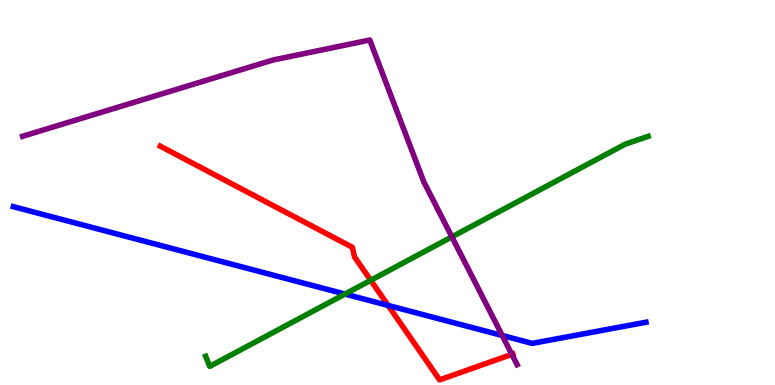[{'lines': ['blue', 'red'], 'intersections': [{'x': 5.01, 'y': 2.07}]}, {'lines': ['green', 'red'], 'intersections': [{'x': 4.78, 'y': 2.72}]}, {'lines': ['purple', 'red'], 'intersections': [{'x': 6.6, 'y': 0.796}]}, {'lines': ['blue', 'green'], 'intersections': [{'x': 4.45, 'y': 2.36}]}, {'lines': ['blue', 'purple'], 'intersections': [{'x': 6.48, 'y': 1.29}]}, {'lines': ['green', 'purple'], 'intersections': [{'x': 5.83, 'y': 3.85}]}]